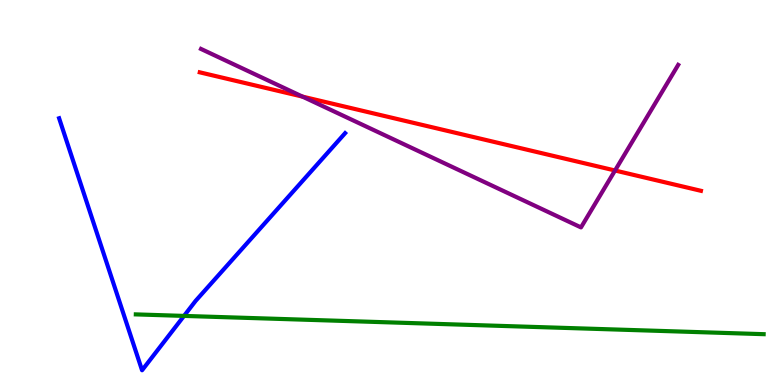[{'lines': ['blue', 'red'], 'intersections': []}, {'lines': ['green', 'red'], 'intersections': []}, {'lines': ['purple', 'red'], 'intersections': [{'x': 3.9, 'y': 7.49}, {'x': 7.94, 'y': 5.57}]}, {'lines': ['blue', 'green'], 'intersections': [{'x': 2.37, 'y': 1.79}]}, {'lines': ['blue', 'purple'], 'intersections': []}, {'lines': ['green', 'purple'], 'intersections': []}]